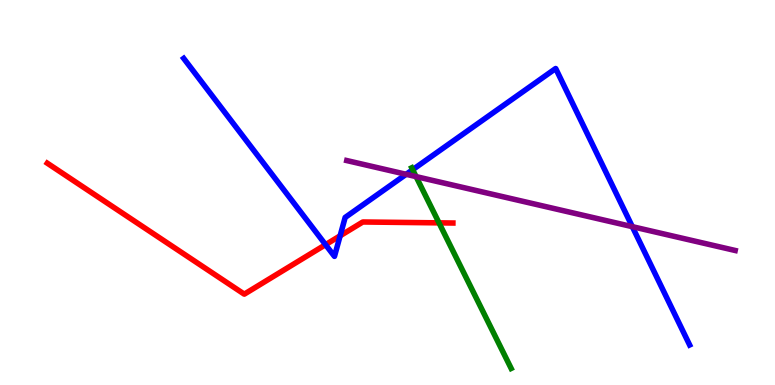[{'lines': ['blue', 'red'], 'intersections': [{'x': 4.2, 'y': 3.64}, {'x': 4.39, 'y': 3.88}]}, {'lines': ['green', 'red'], 'intersections': [{'x': 5.66, 'y': 4.21}]}, {'lines': ['purple', 'red'], 'intersections': []}, {'lines': ['blue', 'green'], 'intersections': [{'x': 5.32, 'y': 5.59}]}, {'lines': ['blue', 'purple'], 'intersections': [{'x': 5.24, 'y': 5.47}, {'x': 8.16, 'y': 4.11}]}, {'lines': ['green', 'purple'], 'intersections': [{'x': 5.37, 'y': 5.41}]}]